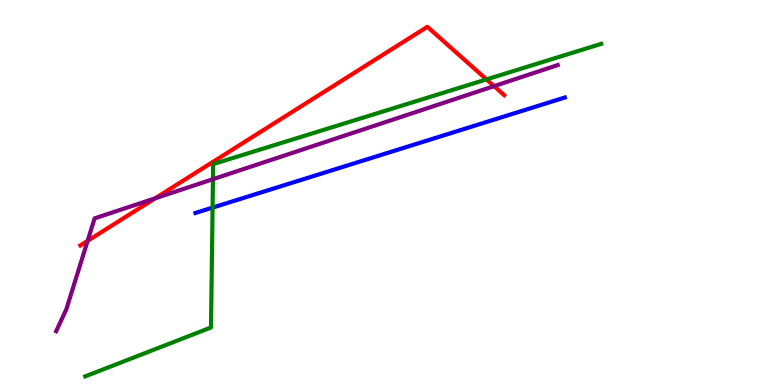[{'lines': ['blue', 'red'], 'intersections': []}, {'lines': ['green', 'red'], 'intersections': [{'x': 6.28, 'y': 7.94}]}, {'lines': ['purple', 'red'], 'intersections': [{'x': 1.13, 'y': 3.74}, {'x': 2.0, 'y': 4.85}, {'x': 6.38, 'y': 7.76}]}, {'lines': ['blue', 'green'], 'intersections': [{'x': 2.74, 'y': 4.61}]}, {'lines': ['blue', 'purple'], 'intersections': []}, {'lines': ['green', 'purple'], 'intersections': [{'x': 2.75, 'y': 5.35}]}]